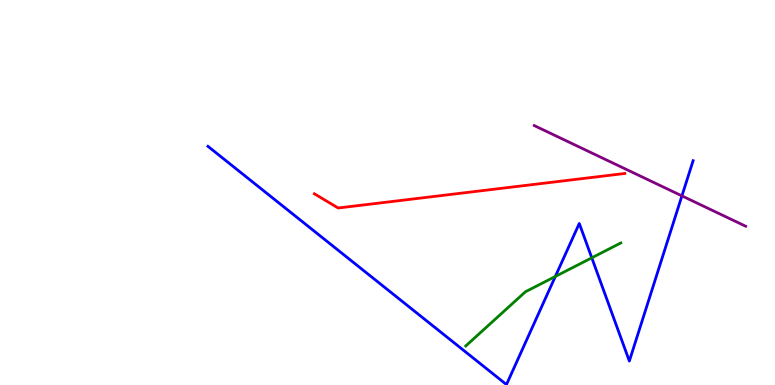[{'lines': ['blue', 'red'], 'intersections': []}, {'lines': ['green', 'red'], 'intersections': []}, {'lines': ['purple', 'red'], 'intersections': []}, {'lines': ['blue', 'green'], 'intersections': [{'x': 7.17, 'y': 2.82}, {'x': 7.64, 'y': 3.3}]}, {'lines': ['blue', 'purple'], 'intersections': [{'x': 8.8, 'y': 4.91}]}, {'lines': ['green', 'purple'], 'intersections': []}]